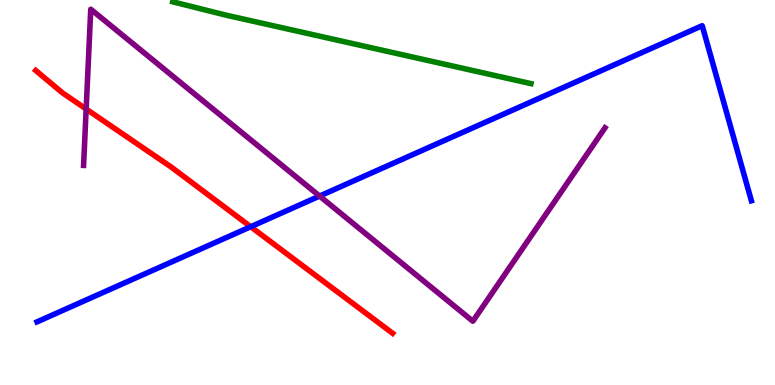[{'lines': ['blue', 'red'], 'intersections': [{'x': 3.23, 'y': 4.11}]}, {'lines': ['green', 'red'], 'intersections': []}, {'lines': ['purple', 'red'], 'intersections': [{'x': 1.11, 'y': 7.17}]}, {'lines': ['blue', 'green'], 'intersections': []}, {'lines': ['blue', 'purple'], 'intersections': [{'x': 4.12, 'y': 4.91}]}, {'lines': ['green', 'purple'], 'intersections': []}]